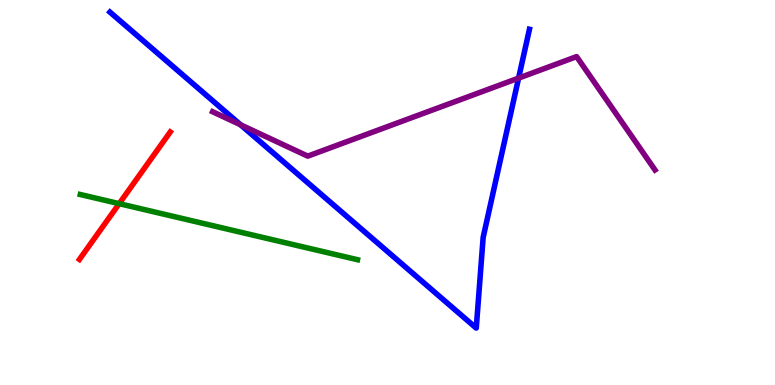[{'lines': ['blue', 'red'], 'intersections': []}, {'lines': ['green', 'red'], 'intersections': [{'x': 1.54, 'y': 4.71}]}, {'lines': ['purple', 'red'], 'intersections': []}, {'lines': ['blue', 'green'], 'intersections': []}, {'lines': ['blue', 'purple'], 'intersections': [{'x': 3.1, 'y': 6.76}, {'x': 6.69, 'y': 7.97}]}, {'lines': ['green', 'purple'], 'intersections': []}]